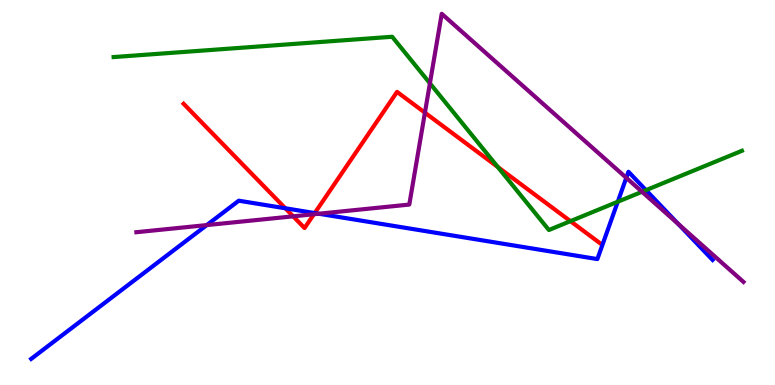[{'lines': ['blue', 'red'], 'intersections': [{'x': 3.68, 'y': 4.59}, {'x': 4.06, 'y': 4.47}]}, {'lines': ['green', 'red'], 'intersections': [{'x': 6.42, 'y': 5.66}, {'x': 7.36, 'y': 4.26}]}, {'lines': ['purple', 'red'], 'intersections': [{'x': 3.78, 'y': 4.38}, {'x': 4.05, 'y': 4.44}, {'x': 5.48, 'y': 7.07}]}, {'lines': ['blue', 'green'], 'intersections': [{'x': 7.97, 'y': 4.76}, {'x': 8.34, 'y': 5.06}]}, {'lines': ['blue', 'purple'], 'intersections': [{'x': 2.67, 'y': 4.15}, {'x': 4.11, 'y': 4.45}, {'x': 8.08, 'y': 5.38}, {'x': 8.75, 'y': 4.18}]}, {'lines': ['green', 'purple'], 'intersections': [{'x': 5.55, 'y': 7.84}, {'x': 8.28, 'y': 5.02}]}]